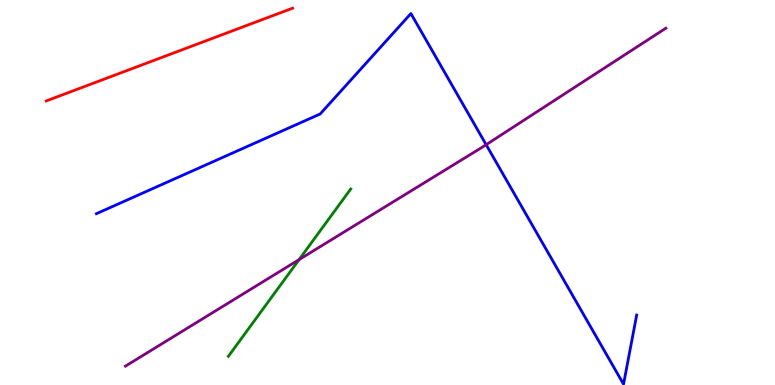[{'lines': ['blue', 'red'], 'intersections': []}, {'lines': ['green', 'red'], 'intersections': []}, {'lines': ['purple', 'red'], 'intersections': []}, {'lines': ['blue', 'green'], 'intersections': []}, {'lines': ['blue', 'purple'], 'intersections': [{'x': 6.27, 'y': 6.24}]}, {'lines': ['green', 'purple'], 'intersections': [{'x': 3.86, 'y': 3.26}]}]